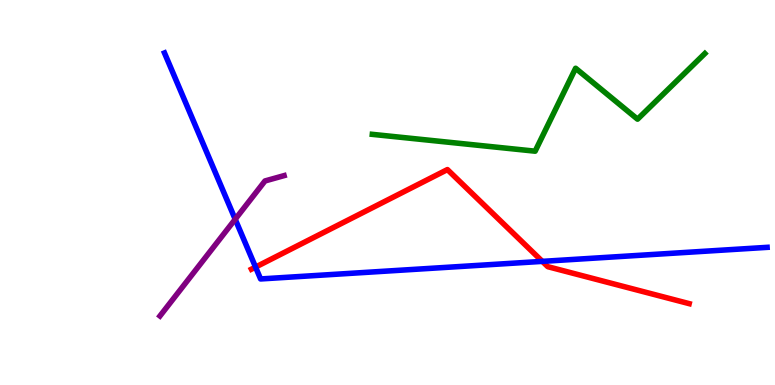[{'lines': ['blue', 'red'], 'intersections': [{'x': 3.3, 'y': 3.06}, {'x': 7.0, 'y': 3.21}]}, {'lines': ['green', 'red'], 'intersections': []}, {'lines': ['purple', 'red'], 'intersections': []}, {'lines': ['blue', 'green'], 'intersections': []}, {'lines': ['blue', 'purple'], 'intersections': [{'x': 3.03, 'y': 4.31}]}, {'lines': ['green', 'purple'], 'intersections': []}]